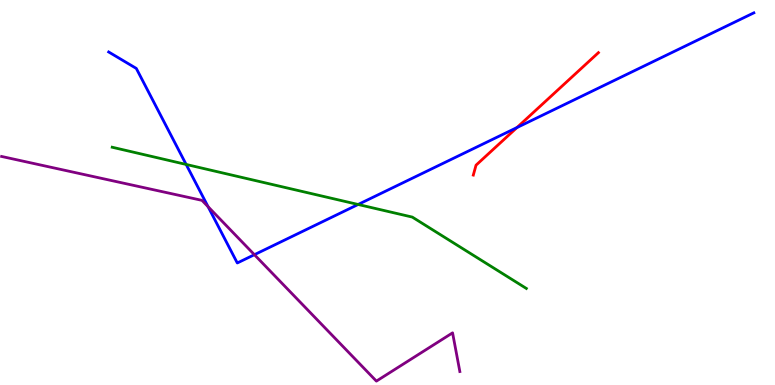[{'lines': ['blue', 'red'], 'intersections': [{'x': 6.67, 'y': 6.69}]}, {'lines': ['green', 'red'], 'intersections': []}, {'lines': ['purple', 'red'], 'intersections': []}, {'lines': ['blue', 'green'], 'intersections': [{'x': 2.4, 'y': 5.73}, {'x': 4.62, 'y': 4.69}]}, {'lines': ['blue', 'purple'], 'intersections': [{'x': 2.68, 'y': 4.63}, {'x': 3.28, 'y': 3.38}]}, {'lines': ['green', 'purple'], 'intersections': []}]